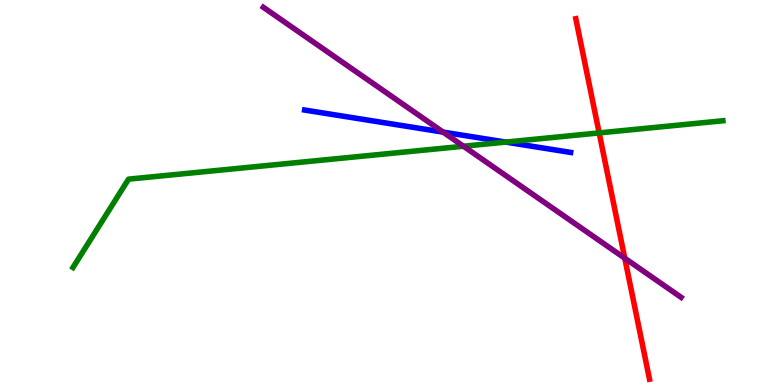[{'lines': ['blue', 'red'], 'intersections': []}, {'lines': ['green', 'red'], 'intersections': [{'x': 7.73, 'y': 6.55}]}, {'lines': ['purple', 'red'], 'intersections': [{'x': 8.06, 'y': 3.29}]}, {'lines': ['blue', 'green'], 'intersections': [{'x': 6.53, 'y': 6.31}]}, {'lines': ['blue', 'purple'], 'intersections': [{'x': 5.72, 'y': 6.57}]}, {'lines': ['green', 'purple'], 'intersections': [{'x': 5.98, 'y': 6.2}]}]